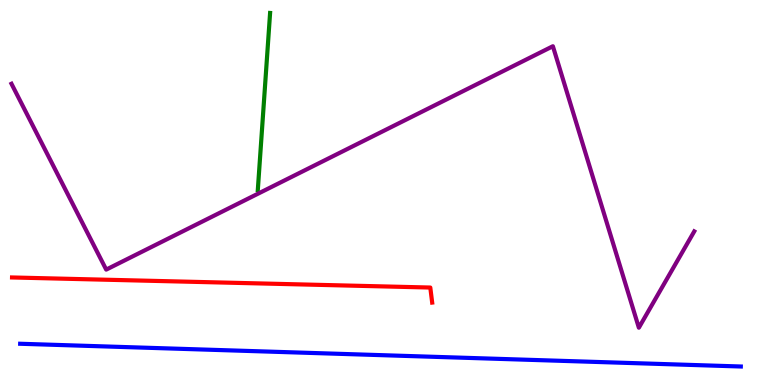[{'lines': ['blue', 'red'], 'intersections': []}, {'lines': ['green', 'red'], 'intersections': []}, {'lines': ['purple', 'red'], 'intersections': []}, {'lines': ['blue', 'green'], 'intersections': []}, {'lines': ['blue', 'purple'], 'intersections': []}, {'lines': ['green', 'purple'], 'intersections': []}]